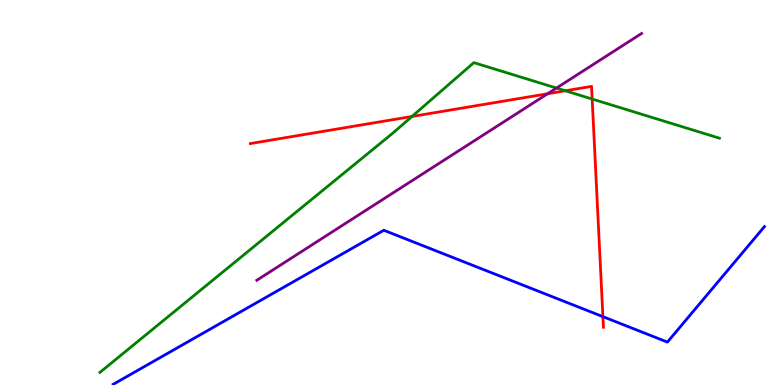[{'lines': ['blue', 'red'], 'intersections': [{'x': 7.78, 'y': 1.78}]}, {'lines': ['green', 'red'], 'intersections': [{'x': 5.32, 'y': 6.97}, {'x': 7.29, 'y': 7.64}, {'x': 7.64, 'y': 7.43}]}, {'lines': ['purple', 'red'], 'intersections': [{'x': 7.07, 'y': 7.57}]}, {'lines': ['blue', 'green'], 'intersections': []}, {'lines': ['blue', 'purple'], 'intersections': []}, {'lines': ['green', 'purple'], 'intersections': [{'x': 7.18, 'y': 7.71}]}]